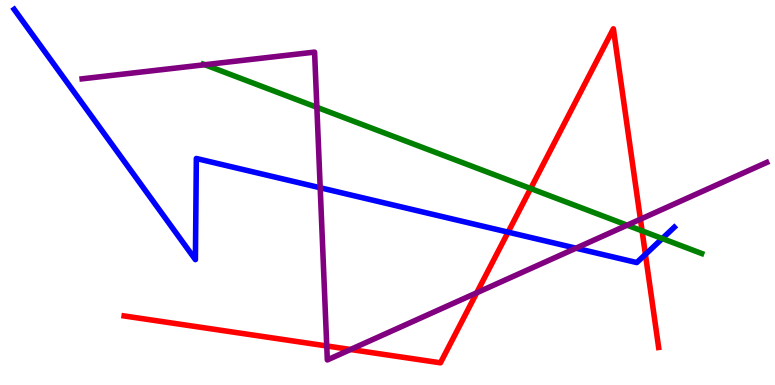[{'lines': ['blue', 'red'], 'intersections': [{'x': 6.56, 'y': 3.97}, {'x': 8.33, 'y': 3.39}]}, {'lines': ['green', 'red'], 'intersections': [{'x': 6.85, 'y': 5.1}, {'x': 8.28, 'y': 4.0}]}, {'lines': ['purple', 'red'], 'intersections': [{'x': 4.22, 'y': 1.01}, {'x': 4.52, 'y': 0.922}, {'x': 6.15, 'y': 2.39}, {'x': 8.26, 'y': 4.31}]}, {'lines': ['blue', 'green'], 'intersections': [{'x': 8.55, 'y': 3.8}]}, {'lines': ['blue', 'purple'], 'intersections': [{'x': 4.13, 'y': 5.12}, {'x': 7.43, 'y': 3.55}]}, {'lines': ['green', 'purple'], 'intersections': [{'x': 2.64, 'y': 8.32}, {'x': 4.09, 'y': 7.21}, {'x': 8.09, 'y': 4.15}]}]